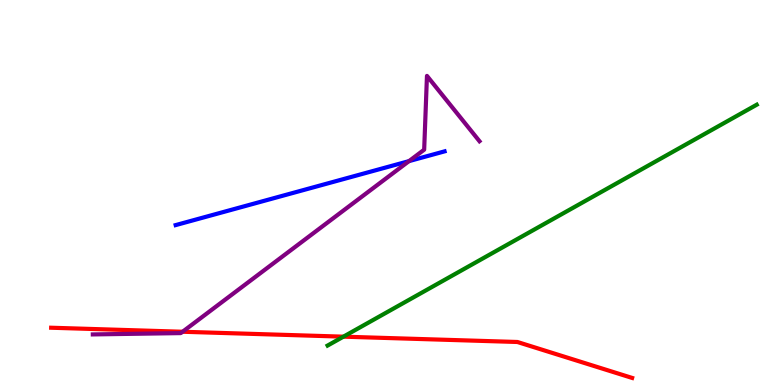[{'lines': ['blue', 'red'], 'intersections': []}, {'lines': ['green', 'red'], 'intersections': [{'x': 4.43, 'y': 1.26}]}, {'lines': ['purple', 'red'], 'intersections': [{'x': 2.36, 'y': 1.38}]}, {'lines': ['blue', 'green'], 'intersections': []}, {'lines': ['blue', 'purple'], 'intersections': [{'x': 5.28, 'y': 5.82}]}, {'lines': ['green', 'purple'], 'intersections': []}]